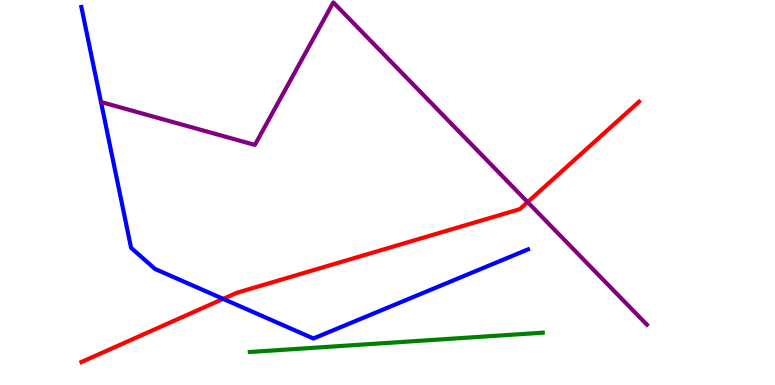[{'lines': ['blue', 'red'], 'intersections': [{'x': 2.88, 'y': 2.24}]}, {'lines': ['green', 'red'], 'intersections': []}, {'lines': ['purple', 'red'], 'intersections': [{'x': 6.81, 'y': 4.75}]}, {'lines': ['blue', 'green'], 'intersections': []}, {'lines': ['blue', 'purple'], 'intersections': []}, {'lines': ['green', 'purple'], 'intersections': []}]